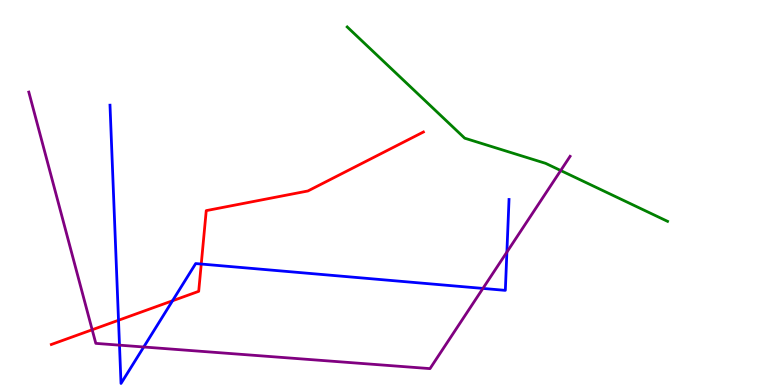[{'lines': ['blue', 'red'], 'intersections': [{'x': 1.53, 'y': 1.68}, {'x': 2.23, 'y': 2.19}, {'x': 2.6, 'y': 3.14}]}, {'lines': ['green', 'red'], 'intersections': []}, {'lines': ['purple', 'red'], 'intersections': [{'x': 1.19, 'y': 1.43}]}, {'lines': ['blue', 'green'], 'intersections': []}, {'lines': ['blue', 'purple'], 'intersections': [{'x': 1.54, 'y': 1.03}, {'x': 1.85, 'y': 0.987}, {'x': 6.23, 'y': 2.51}, {'x': 6.54, 'y': 3.45}]}, {'lines': ['green', 'purple'], 'intersections': [{'x': 7.23, 'y': 5.57}]}]